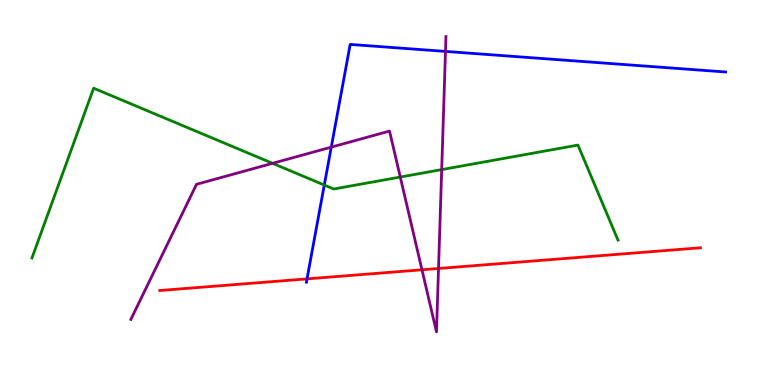[{'lines': ['blue', 'red'], 'intersections': [{'x': 3.96, 'y': 2.76}]}, {'lines': ['green', 'red'], 'intersections': []}, {'lines': ['purple', 'red'], 'intersections': [{'x': 5.44, 'y': 2.99}, {'x': 5.66, 'y': 3.03}]}, {'lines': ['blue', 'green'], 'intersections': [{'x': 4.18, 'y': 5.19}]}, {'lines': ['blue', 'purple'], 'intersections': [{'x': 4.27, 'y': 6.18}, {'x': 5.75, 'y': 8.66}]}, {'lines': ['green', 'purple'], 'intersections': [{'x': 3.52, 'y': 5.76}, {'x': 5.16, 'y': 5.4}, {'x': 5.7, 'y': 5.59}]}]